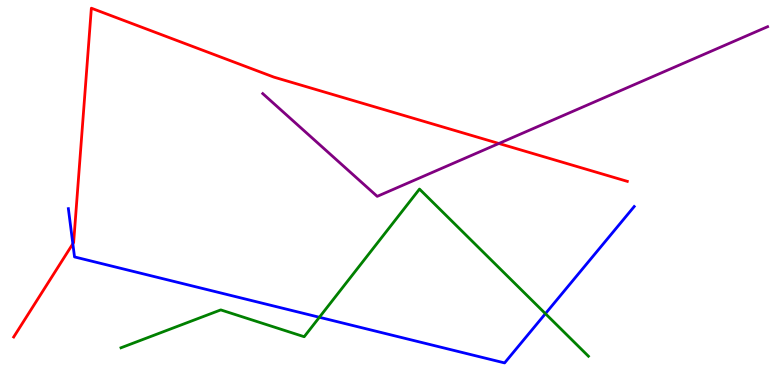[{'lines': ['blue', 'red'], 'intersections': [{'x': 0.94, 'y': 3.67}]}, {'lines': ['green', 'red'], 'intersections': []}, {'lines': ['purple', 'red'], 'intersections': [{'x': 6.44, 'y': 6.27}]}, {'lines': ['blue', 'green'], 'intersections': [{'x': 4.12, 'y': 1.76}, {'x': 7.04, 'y': 1.85}]}, {'lines': ['blue', 'purple'], 'intersections': []}, {'lines': ['green', 'purple'], 'intersections': []}]